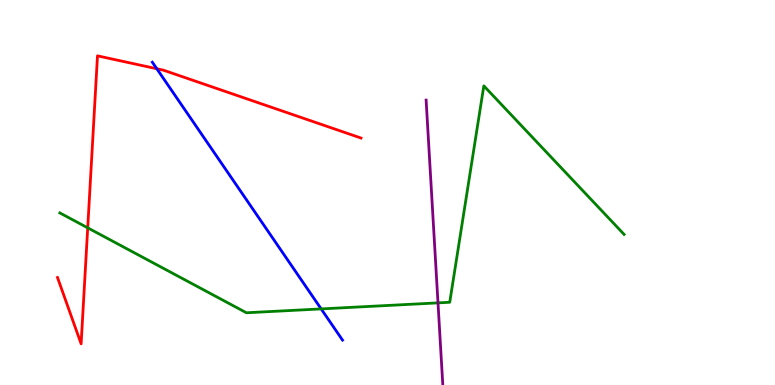[{'lines': ['blue', 'red'], 'intersections': [{'x': 2.02, 'y': 8.21}]}, {'lines': ['green', 'red'], 'intersections': [{'x': 1.13, 'y': 4.08}]}, {'lines': ['purple', 'red'], 'intersections': []}, {'lines': ['blue', 'green'], 'intersections': [{'x': 4.14, 'y': 1.98}]}, {'lines': ['blue', 'purple'], 'intersections': []}, {'lines': ['green', 'purple'], 'intersections': [{'x': 5.65, 'y': 2.13}]}]